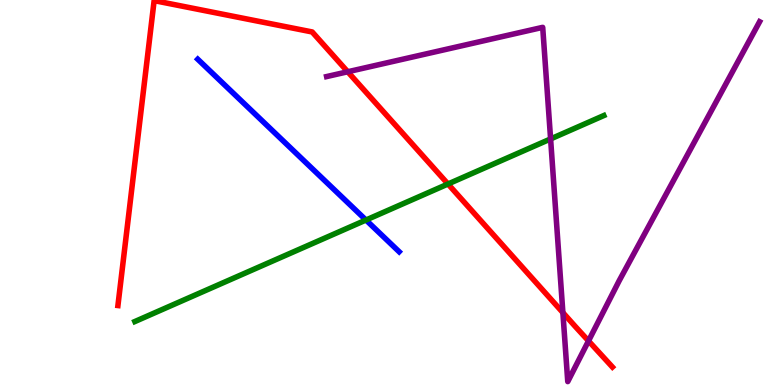[{'lines': ['blue', 'red'], 'intersections': []}, {'lines': ['green', 'red'], 'intersections': [{'x': 5.78, 'y': 5.22}]}, {'lines': ['purple', 'red'], 'intersections': [{'x': 4.49, 'y': 8.14}, {'x': 7.26, 'y': 1.88}, {'x': 7.59, 'y': 1.14}]}, {'lines': ['blue', 'green'], 'intersections': [{'x': 4.72, 'y': 4.29}]}, {'lines': ['blue', 'purple'], 'intersections': []}, {'lines': ['green', 'purple'], 'intersections': [{'x': 7.1, 'y': 6.39}]}]